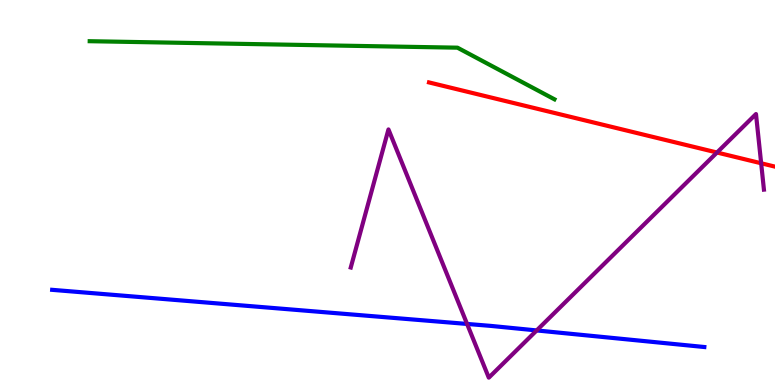[{'lines': ['blue', 'red'], 'intersections': []}, {'lines': ['green', 'red'], 'intersections': []}, {'lines': ['purple', 'red'], 'intersections': [{'x': 9.25, 'y': 6.04}, {'x': 9.82, 'y': 5.76}]}, {'lines': ['blue', 'green'], 'intersections': []}, {'lines': ['blue', 'purple'], 'intersections': [{'x': 6.03, 'y': 1.59}, {'x': 6.92, 'y': 1.42}]}, {'lines': ['green', 'purple'], 'intersections': []}]